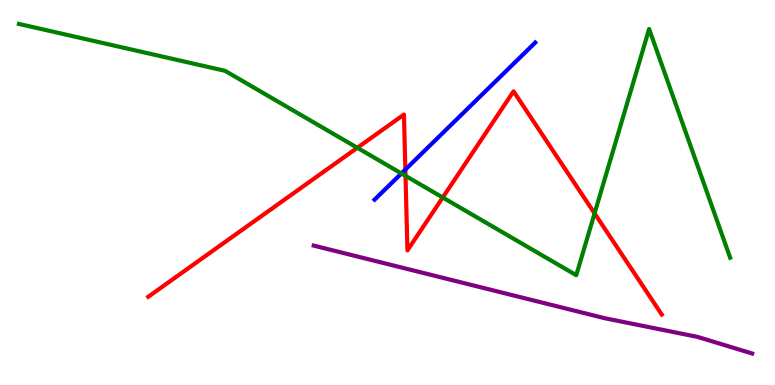[{'lines': ['blue', 'red'], 'intersections': [{'x': 5.23, 'y': 5.6}]}, {'lines': ['green', 'red'], 'intersections': [{'x': 4.61, 'y': 6.16}, {'x': 5.23, 'y': 5.43}, {'x': 5.71, 'y': 4.87}, {'x': 7.67, 'y': 4.46}]}, {'lines': ['purple', 'red'], 'intersections': []}, {'lines': ['blue', 'green'], 'intersections': [{'x': 5.18, 'y': 5.5}]}, {'lines': ['blue', 'purple'], 'intersections': []}, {'lines': ['green', 'purple'], 'intersections': []}]